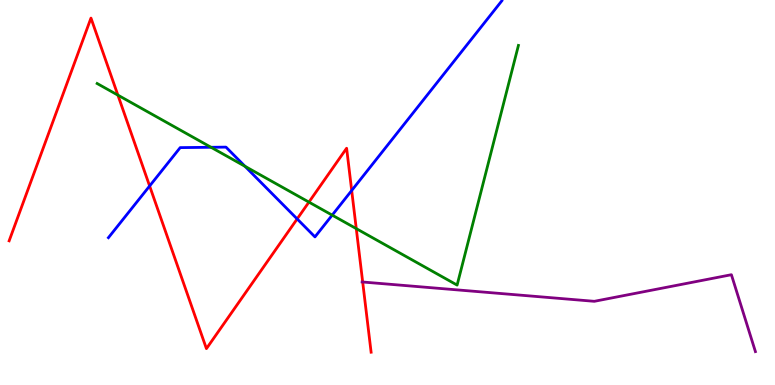[{'lines': ['blue', 'red'], 'intersections': [{'x': 1.93, 'y': 5.17}, {'x': 3.83, 'y': 4.31}, {'x': 4.54, 'y': 5.05}]}, {'lines': ['green', 'red'], 'intersections': [{'x': 1.52, 'y': 7.53}, {'x': 3.99, 'y': 4.75}, {'x': 4.6, 'y': 4.06}]}, {'lines': ['purple', 'red'], 'intersections': [{'x': 4.68, 'y': 2.68}]}, {'lines': ['blue', 'green'], 'intersections': [{'x': 2.72, 'y': 6.17}, {'x': 3.16, 'y': 5.68}, {'x': 4.29, 'y': 4.41}]}, {'lines': ['blue', 'purple'], 'intersections': []}, {'lines': ['green', 'purple'], 'intersections': []}]